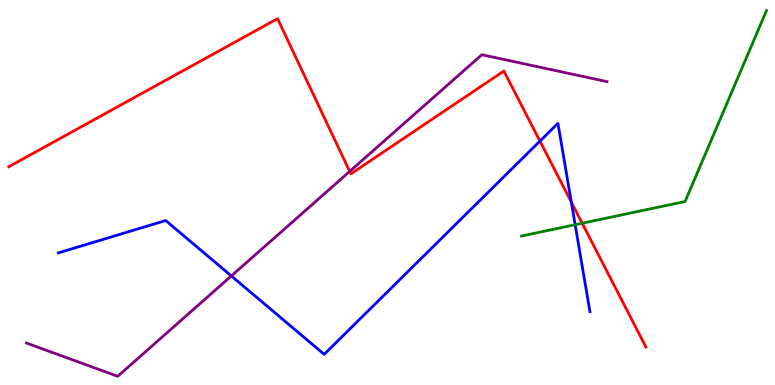[{'lines': ['blue', 'red'], 'intersections': [{'x': 6.97, 'y': 6.34}, {'x': 7.37, 'y': 4.75}]}, {'lines': ['green', 'red'], 'intersections': [{'x': 7.51, 'y': 4.2}]}, {'lines': ['purple', 'red'], 'intersections': [{'x': 4.51, 'y': 5.55}]}, {'lines': ['blue', 'green'], 'intersections': [{'x': 7.42, 'y': 4.16}]}, {'lines': ['blue', 'purple'], 'intersections': [{'x': 2.98, 'y': 2.83}]}, {'lines': ['green', 'purple'], 'intersections': []}]